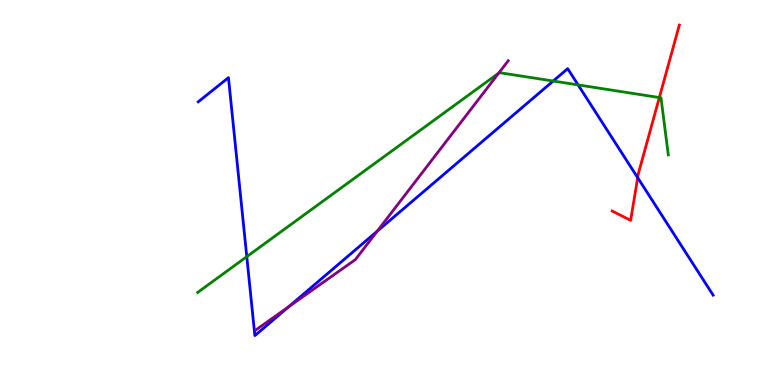[{'lines': ['blue', 'red'], 'intersections': [{'x': 8.23, 'y': 5.39}]}, {'lines': ['green', 'red'], 'intersections': [{'x': 8.51, 'y': 7.47}]}, {'lines': ['purple', 'red'], 'intersections': []}, {'lines': ['blue', 'green'], 'intersections': [{'x': 3.18, 'y': 3.33}, {'x': 7.14, 'y': 7.9}, {'x': 7.46, 'y': 7.79}]}, {'lines': ['blue', 'purple'], 'intersections': [{'x': 3.73, 'y': 2.03}, {'x': 4.87, 'y': 3.99}]}, {'lines': ['green', 'purple'], 'intersections': [{'x': 6.44, 'y': 8.1}]}]